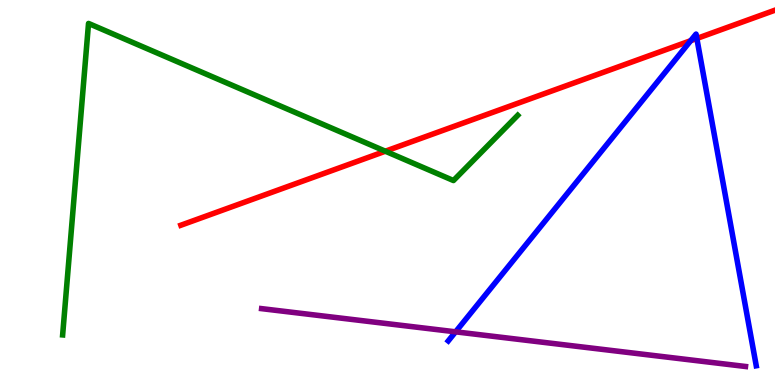[{'lines': ['blue', 'red'], 'intersections': [{'x': 8.91, 'y': 8.94}, {'x': 8.99, 'y': 9.0}]}, {'lines': ['green', 'red'], 'intersections': [{'x': 4.97, 'y': 6.07}]}, {'lines': ['purple', 'red'], 'intersections': []}, {'lines': ['blue', 'green'], 'intersections': []}, {'lines': ['blue', 'purple'], 'intersections': [{'x': 5.88, 'y': 1.38}]}, {'lines': ['green', 'purple'], 'intersections': []}]